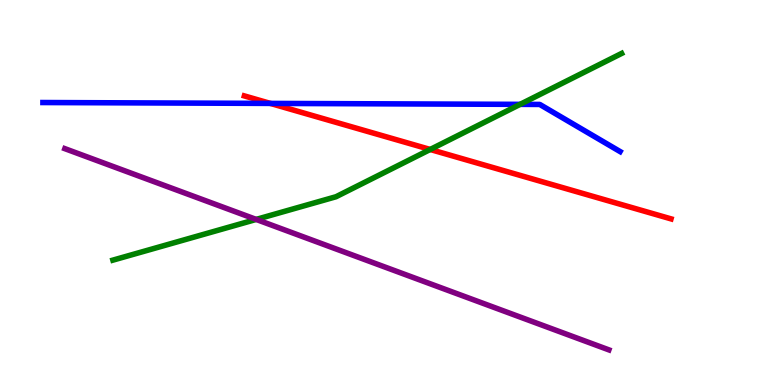[{'lines': ['blue', 'red'], 'intersections': [{'x': 3.49, 'y': 7.31}]}, {'lines': ['green', 'red'], 'intersections': [{'x': 5.55, 'y': 6.12}]}, {'lines': ['purple', 'red'], 'intersections': []}, {'lines': ['blue', 'green'], 'intersections': [{'x': 6.71, 'y': 7.29}]}, {'lines': ['blue', 'purple'], 'intersections': []}, {'lines': ['green', 'purple'], 'intersections': [{'x': 3.31, 'y': 4.3}]}]